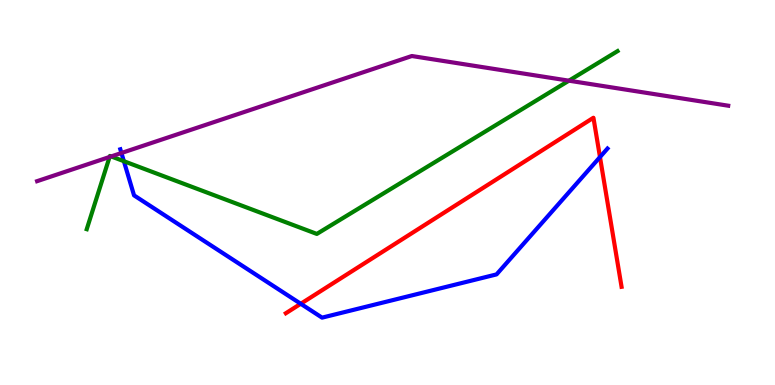[{'lines': ['blue', 'red'], 'intersections': [{'x': 3.88, 'y': 2.11}, {'x': 7.74, 'y': 5.92}]}, {'lines': ['green', 'red'], 'intersections': []}, {'lines': ['purple', 'red'], 'intersections': []}, {'lines': ['blue', 'green'], 'intersections': [{'x': 1.6, 'y': 5.81}]}, {'lines': ['blue', 'purple'], 'intersections': [{'x': 1.57, 'y': 6.03}]}, {'lines': ['green', 'purple'], 'intersections': [{'x': 1.41, 'y': 5.92}, {'x': 1.43, 'y': 5.94}, {'x': 7.34, 'y': 7.9}]}]